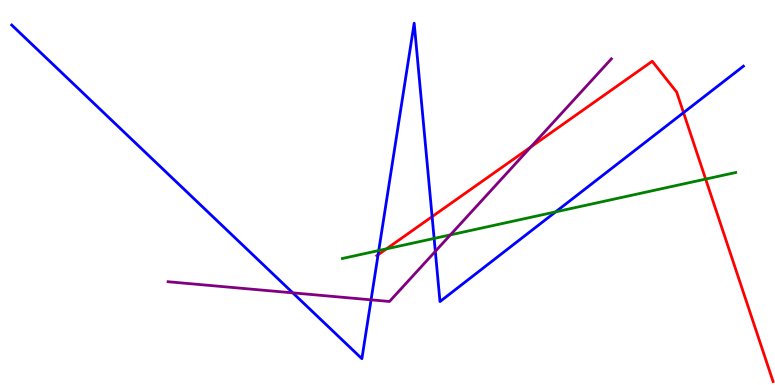[{'lines': ['blue', 'red'], 'intersections': [{'x': 4.88, 'y': 3.38}, {'x': 5.58, 'y': 4.37}, {'x': 8.82, 'y': 7.07}]}, {'lines': ['green', 'red'], 'intersections': [{'x': 4.99, 'y': 3.54}, {'x': 9.11, 'y': 5.35}]}, {'lines': ['purple', 'red'], 'intersections': [{'x': 6.85, 'y': 6.18}]}, {'lines': ['blue', 'green'], 'intersections': [{'x': 4.89, 'y': 3.49}, {'x': 5.6, 'y': 3.81}, {'x': 7.17, 'y': 4.5}]}, {'lines': ['blue', 'purple'], 'intersections': [{'x': 3.78, 'y': 2.39}, {'x': 4.79, 'y': 2.21}, {'x': 5.62, 'y': 3.47}]}, {'lines': ['green', 'purple'], 'intersections': [{'x': 5.81, 'y': 3.9}]}]